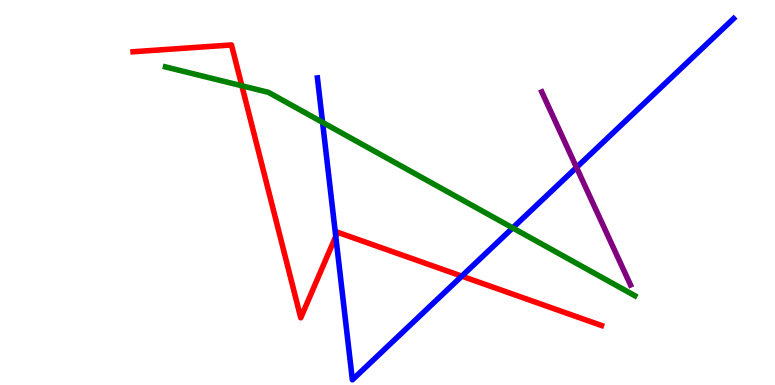[{'lines': ['blue', 'red'], 'intersections': [{'x': 4.33, 'y': 3.86}, {'x': 5.96, 'y': 2.83}]}, {'lines': ['green', 'red'], 'intersections': [{'x': 3.12, 'y': 7.77}]}, {'lines': ['purple', 'red'], 'intersections': []}, {'lines': ['blue', 'green'], 'intersections': [{'x': 4.16, 'y': 6.82}, {'x': 6.62, 'y': 4.08}]}, {'lines': ['blue', 'purple'], 'intersections': [{'x': 7.44, 'y': 5.65}]}, {'lines': ['green', 'purple'], 'intersections': []}]